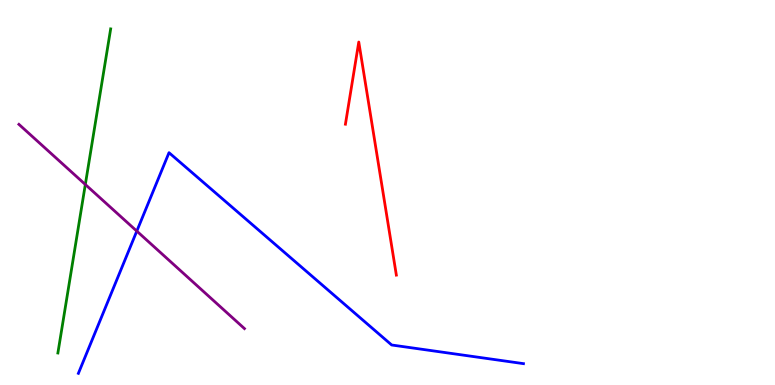[{'lines': ['blue', 'red'], 'intersections': []}, {'lines': ['green', 'red'], 'intersections': []}, {'lines': ['purple', 'red'], 'intersections': []}, {'lines': ['blue', 'green'], 'intersections': []}, {'lines': ['blue', 'purple'], 'intersections': [{'x': 1.77, 'y': 4.0}]}, {'lines': ['green', 'purple'], 'intersections': [{'x': 1.1, 'y': 5.21}]}]